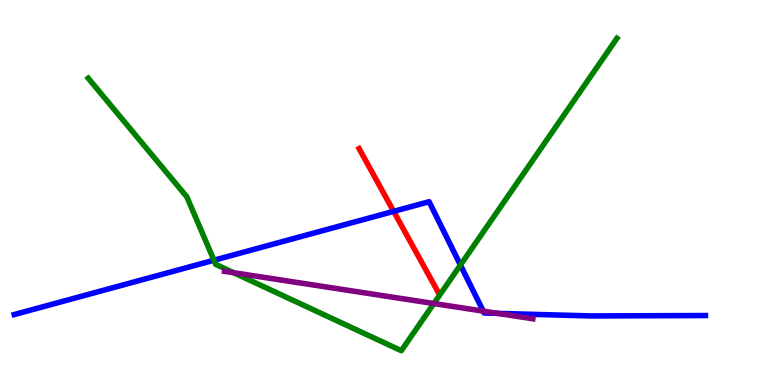[{'lines': ['blue', 'red'], 'intersections': [{'x': 5.08, 'y': 4.51}]}, {'lines': ['green', 'red'], 'intersections': []}, {'lines': ['purple', 'red'], 'intersections': []}, {'lines': ['blue', 'green'], 'intersections': [{'x': 2.76, 'y': 3.24}, {'x': 5.94, 'y': 3.12}]}, {'lines': ['blue', 'purple'], 'intersections': [{'x': 6.24, 'y': 1.92}, {'x': 6.42, 'y': 1.86}]}, {'lines': ['green', 'purple'], 'intersections': [{'x': 3.01, 'y': 2.92}, {'x': 5.6, 'y': 2.12}]}]